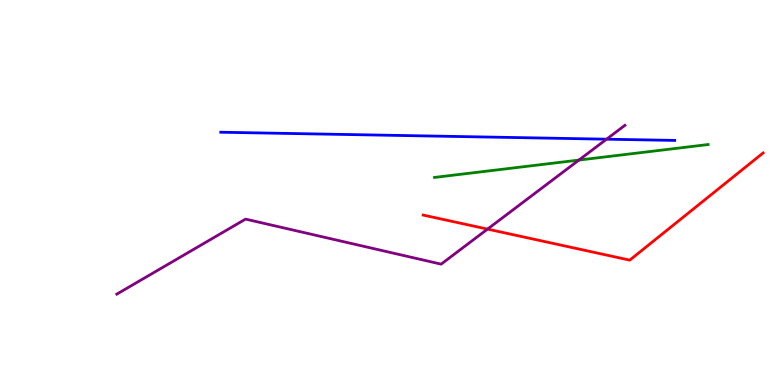[{'lines': ['blue', 'red'], 'intersections': []}, {'lines': ['green', 'red'], 'intersections': []}, {'lines': ['purple', 'red'], 'intersections': [{'x': 6.29, 'y': 4.05}]}, {'lines': ['blue', 'green'], 'intersections': []}, {'lines': ['blue', 'purple'], 'intersections': [{'x': 7.83, 'y': 6.38}]}, {'lines': ['green', 'purple'], 'intersections': [{'x': 7.47, 'y': 5.84}]}]